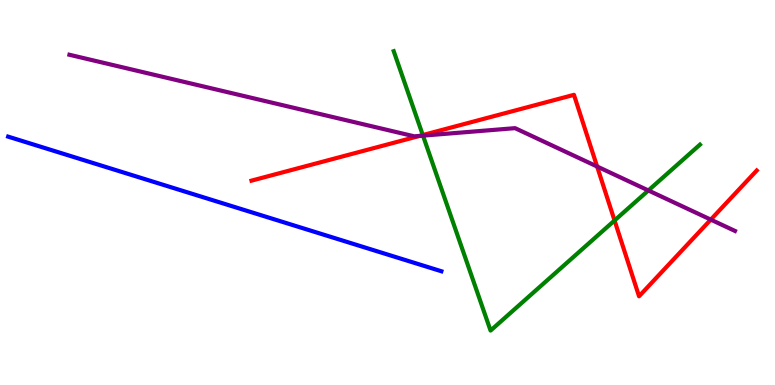[{'lines': ['blue', 'red'], 'intersections': []}, {'lines': ['green', 'red'], 'intersections': [{'x': 5.46, 'y': 6.49}, {'x': 7.93, 'y': 4.27}]}, {'lines': ['purple', 'red'], 'intersections': [{'x': 5.41, 'y': 6.47}, {'x': 7.7, 'y': 5.68}, {'x': 9.17, 'y': 4.3}]}, {'lines': ['blue', 'green'], 'intersections': []}, {'lines': ['blue', 'purple'], 'intersections': []}, {'lines': ['green', 'purple'], 'intersections': [{'x': 5.46, 'y': 6.48}, {'x': 8.37, 'y': 5.05}]}]